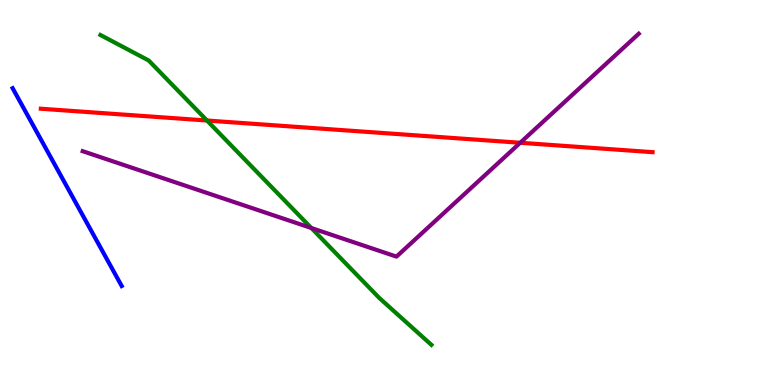[{'lines': ['blue', 'red'], 'intersections': []}, {'lines': ['green', 'red'], 'intersections': [{'x': 2.67, 'y': 6.87}]}, {'lines': ['purple', 'red'], 'intersections': [{'x': 6.71, 'y': 6.29}]}, {'lines': ['blue', 'green'], 'intersections': []}, {'lines': ['blue', 'purple'], 'intersections': []}, {'lines': ['green', 'purple'], 'intersections': [{'x': 4.02, 'y': 4.08}]}]